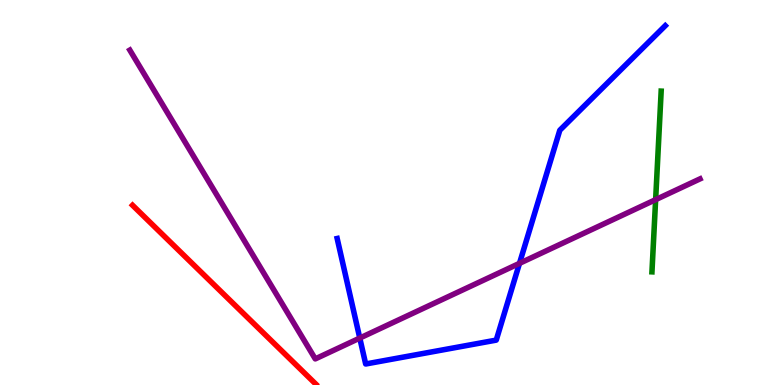[{'lines': ['blue', 'red'], 'intersections': []}, {'lines': ['green', 'red'], 'intersections': []}, {'lines': ['purple', 'red'], 'intersections': []}, {'lines': ['blue', 'green'], 'intersections': []}, {'lines': ['blue', 'purple'], 'intersections': [{'x': 4.64, 'y': 1.22}, {'x': 6.7, 'y': 3.16}]}, {'lines': ['green', 'purple'], 'intersections': [{'x': 8.46, 'y': 4.81}]}]